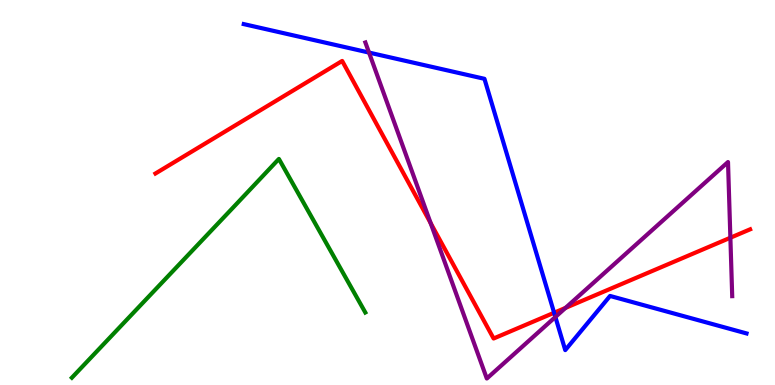[{'lines': ['blue', 'red'], 'intersections': [{'x': 7.15, 'y': 1.88}]}, {'lines': ['green', 'red'], 'intersections': []}, {'lines': ['purple', 'red'], 'intersections': [{'x': 5.56, 'y': 4.21}, {'x': 7.3, 'y': 2.0}, {'x': 9.42, 'y': 3.83}]}, {'lines': ['blue', 'green'], 'intersections': []}, {'lines': ['blue', 'purple'], 'intersections': [{'x': 4.76, 'y': 8.63}, {'x': 7.17, 'y': 1.77}]}, {'lines': ['green', 'purple'], 'intersections': []}]